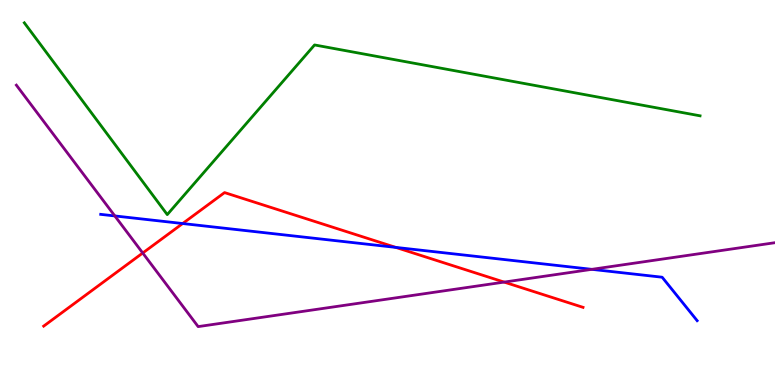[{'lines': ['blue', 'red'], 'intersections': [{'x': 2.36, 'y': 4.19}, {'x': 5.11, 'y': 3.57}]}, {'lines': ['green', 'red'], 'intersections': []}, {'lines': ['purple', 'red'], 'intersections': [{'x': 1.84, 'y': 3.43}, {'x': 6.51, 'y': 2.67}]}, {'lines': ['blue', 'green'], 'intersections': []}, {'lines': ['blue', 'purple'], 'intersections': [{'x': 1.48, 'y': 4.39}, {'x': 7.64, 'y': 3.0}]}, {'lines': ['green', 'purple'], 'intersections': []}]